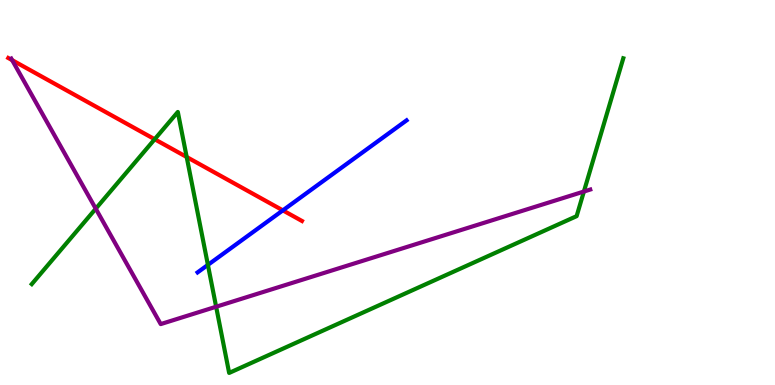[{'lines': ['blue', 'red'], 'intersections': [{'x': 3.65, 'y': 4.54}]}, {'lines': ['green', 'red'], 'intersections': [{'x': 2.0, 'y': 6.38}, {'x': 2.41, 'y': 5.92}]}, {'lines': ['purple', 'red'], 'intersections': [{'x': 0.157, 'y': 8.44}]}, {'lines': ['blue', 'green'], 'intersections': [{'x': 2.68, 'y': 3.12}]}, {'lines': ['blue', 'purple'], 'intersections': []}, {'lines': ['green', 'purple'], 'intersections': [{'x': 1.24, 'y': 4.58}, {'x': 2.79, 'y': 2.03}, {'x': 7.53, 'y': 5.03}]}]